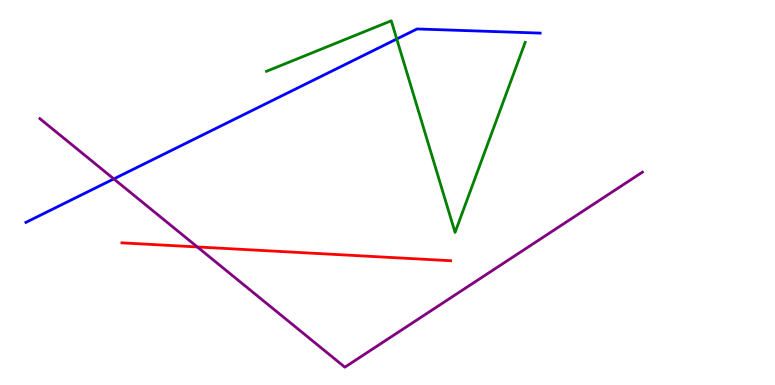[{'lines': ['blue', 'red'], 'intersections': []}, {'lines': ['green', 'red'], 'intersections': []}, {'lines': ['purple', 'red'], 'intersections': [{'x': 2.55, 'y': 3.59}]}, {'lines': ['blue', 'green'], 'intersections': [{'x': 5.12, 'y': 8.99}]}, {'lines': ['blue', 'purple'], 'intersections': [{'x': 1.47, 'y': 5.35}]}, {'lines': ['green', 'purple'], 'intersections': []}]